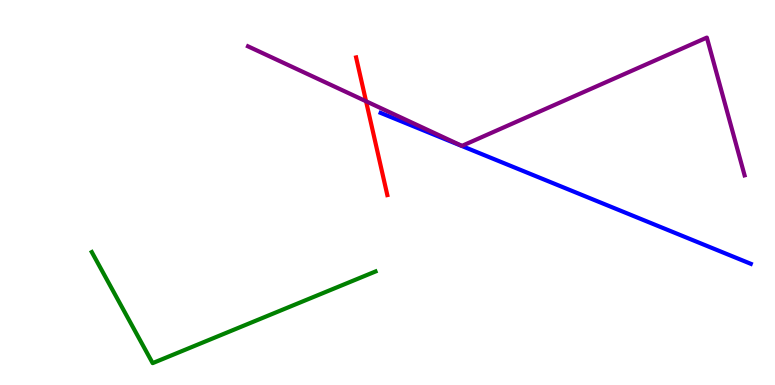[{'lines': ['blue', 'red'], 'intersections': []}, {'lines': ['green', 'red'], 'intersections': []}, {'lines': ['purple', 'red'], 'intersections': [{'x': 4.72, 'y': 7.37}]}, {'lines': ['blue', 'green'], 'intersections': []}, {'lines': ['blue', 'purple'], 'intersections': []}, {'lines': ['green', 'purple'], 'intersections': []}]